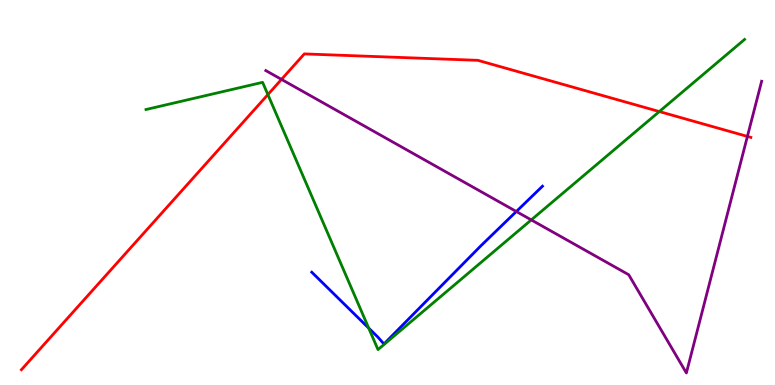[{'lines': ['blue', 'red'], 'intersections': []}, {'lines': ['green', 'red'], 'intersections': [{'x': 3.46, 'y': 7.54}, {'x': 8.51, 'y': 7.1}]}, {'lines': ['purple', 'red'], 'intersections': [{'x': 3.63, 'y': 7.94}, {'x': 9.64, 'y': 6.46}]}, {'lines': ['blue', 'green'], 'intersections': [{'x': 4.76, 'y': 1.48}]}, {'lines': ['blue', 'purple'], 'intersections': [{'x': 6.66, 'y': 4.51}]}, {'lines': ['green', 'purple'], 'intersections': [{'x': 6.86, 'y': 4.29}]}]